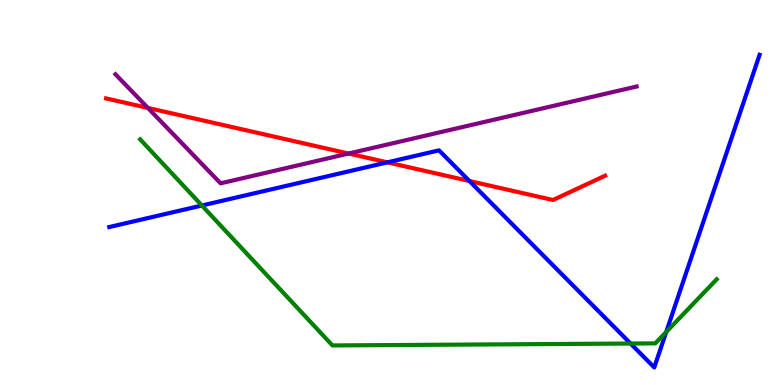[{'lines': ['blue', 'red'], 'intersections': [{'x': 5.0, 'y': 5.78}, {'x': 6.06, 'y': 5.3}]}, {'lines': ['green', 'red'], 'intersections': []}, {'lines': ['purple', 'red'], 'intersections': [{'x': 1.91, 'y': 7.2}, {'x': 4.5, 'y': 6.01}]}, {'lines': ['blue', 'green'], 'intersections': [{'x': 2.6, 'y': 4.66}, {'x': 8.14, 'y': 1.08}, {'x': 8.6, 'y': 1.38}]}, {'lines': ['blue', 'purple'], 'intersections': []}, {'lines': ['green', 'purple'], 'intersections': []}]